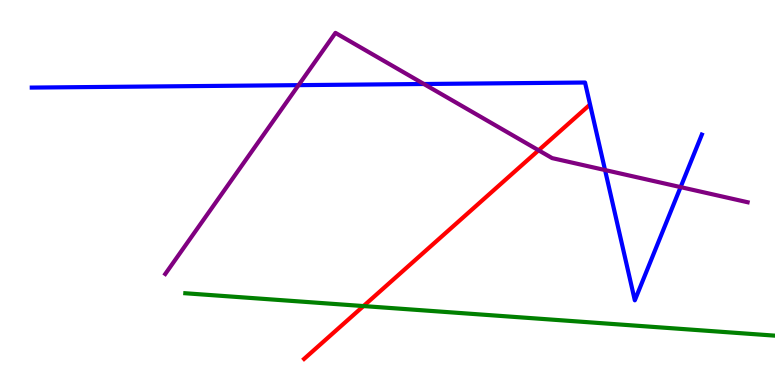[{'lines': ['blue', 'red'], 'intersections': []}, {'lines': ['green', 'red'], 'intersections': [{'x': 4.69, 'y': 2.05}]}, {'lines': ['purple', 'red'], 'intersections': [{'x': 6.95, 'y': 6.1}]}, {'lines': ['blue', 'green'], 'intersections': []}, {'lines': ['blue', 'purple'], 'intersections': [{'x': 3.85, 'y': 7.79}, {'x': 5.47, 'y': 7.82}, {'x': 7.81, 'y': 5.58}, {'x': 8.78, 'y': 5.14}]}, {'lines': ['green', 'purple'], 'intersections': []}]